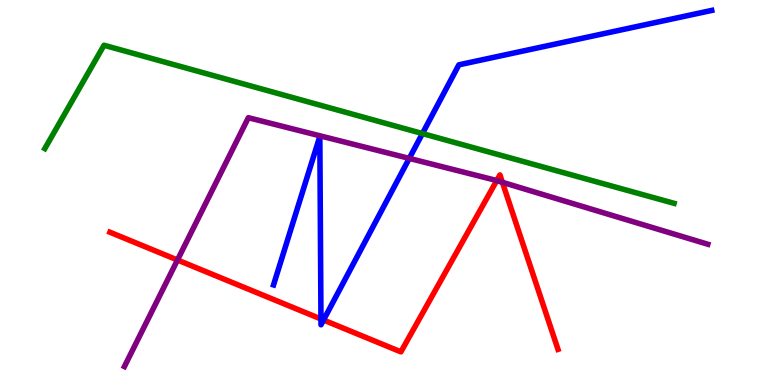[{'lines': ['blue', 'red'], 'intersections': [{'x': 4.14, 'y': 1.71}, {'x': 4.17, 'y': 1.69}]}, {'lines': ['green', 'red'], 'intersections': []}, {'lines': ['purple', 'red'], 'intersections': [{'x': 2.29, 'y': 3.25}, {'x': 6.41, 'y': 5.31}, {'x': 6.48, 'y': 5.26}]}, {'lines': ['blue', 'green'], 'intersections': [{'x': 5.45, 'y': 6.53}]}, {'lines': ['blue', 'purple'], 'intersections': [{'x': 5.28, 'y': 5.89}]}, {'lines': ['green', 'purple'], 'intersections': []}]